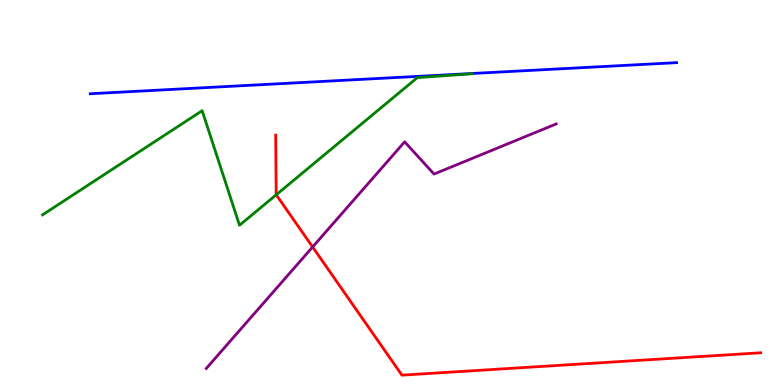[{'lines': ['blue', 'red'], 'intersections': []}, {'lines': ['green', 'red'], 'intersections': [{'x': 3.56, 'y': 4.94}]}, {'lines': ['purple', 'red'], 'intersections': [{'x': 4.03, 'y': 3.58}]}, {'lines': ['blue', 'green'], 'intersections': []}, {'lines': ['blue', 'purple'], 'intersections': []}, {'lines': ['green', 'purple'], 'intersections': []}]